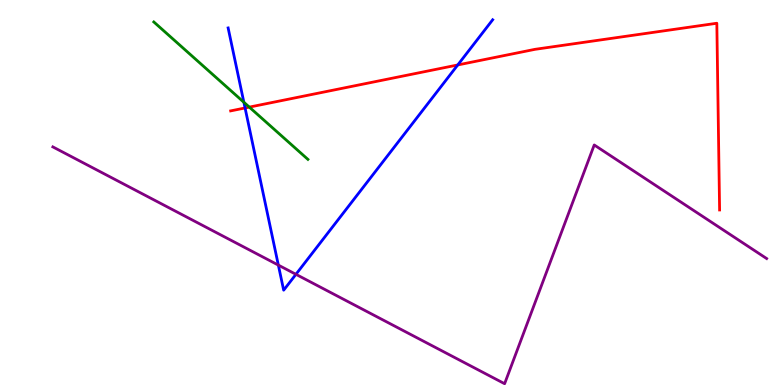[{'lines': ['blue', 'red'], 'intersections': [{'x': 3.16, 'y': 7.2}, {'x': 5.91, 'y': 8.31}]}, {'lines': ['green', 'red'], 'intersections': [{'x': 3.22, 'y': 7.22}]}, {'lines': ['purple', 'red'], 'intersections': []}, {'lines': ['blue', 'green'], 'intersections': [{'x': 3.15, 'y': 7.34}]}, {'lines': ['blue', 'purple'], 'intersections': [{'x': 3.59, 'y': 3.11}, {'x': 3.82, 'y': 2.87}]}, {'lines': ['green', 'purple'], 'intersections': []}]